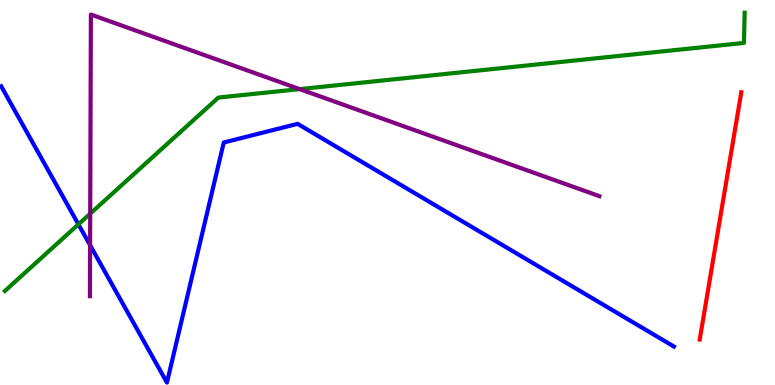[{'lines': ['blue', 'red'], 'intersections': []}, {'lines': ['green', 'red'], 'intersections': []}, {'lines': ['purple', 'red'], 'intersections': []}, {'lines': ['blue', 'green'], 'intersections': [{'x': 1.01, 'y': 4.17}]}, {'lines': ['blue', 'purple'], 'intersections': [{'x': 1.16, 'y': 3.63}]}, {'lines': ['green', 'purple'], 'intersections': [{'x': 1.16, 'y': 4.45}, {'x': 3.87, 'y': 7.69}]}]